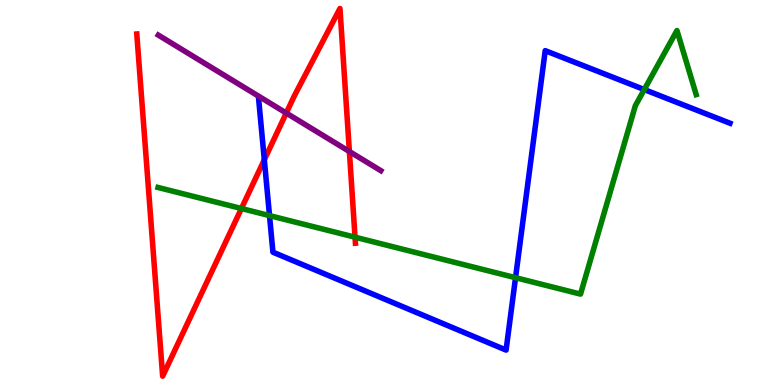[{'lines': ['blue', 'red'], 'intersections': [{'x': 3.41, 'y': 5.85}]}, {'lines': ['green', 'red'], 'intersections': [{'x': 3.12, 'y': 4.58}, {'x': 4.58, 'y': 3.84}]}, {'lines': ['purple', 'red'], 'intersections': [{'x': 3.69, 'y': 7.06}, {'x': 4.51, 'y': 6.06}]}, {'lines': ['blue', 'green'], 'intersections': [{'x': 3.48, 'y': 4.4}, {'x': 6.65, 'y': 2.79}, {'x': 8.31, 'y': 7.67}]}, {'lines': ['blue', 'purple'], 'intersections': []}, {'lines': ['green', 'purple'], 'intersections': []}]